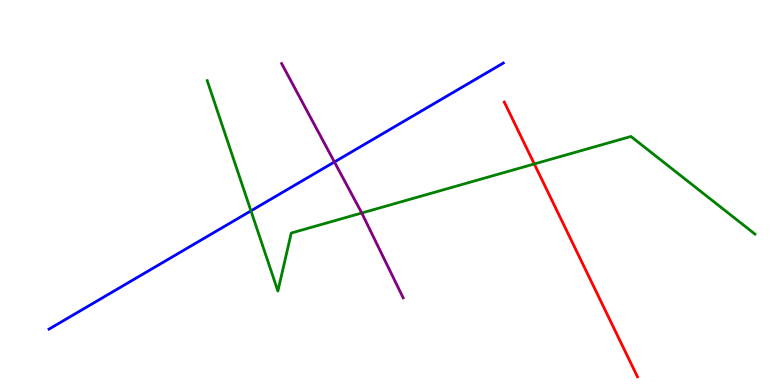[{'lines': ['blue', 'red'], 'intersections': []}, {'lines': ['green', 'red'], 'intersections': [{'x': 6.89, 'y': 5.74}]}, {'lines': ['purple', 'red'], 'intersections': []}, {'lines': ['blue', 'green'], 'intersections': [{'x': 3.24, 'y': 4.52}]}, {'lines': ['blue', 'purple'], 'intersections': [{'x': 4.32, 'y': 5.79}]}, {'lines': ['green', 'purple'], 'intersections': [{'x': 4.67, 'y': 4.47}]}]